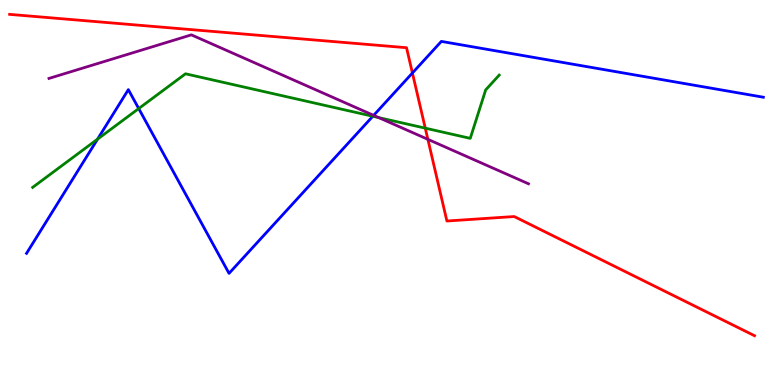[{'lines': ['blue', 'red'], 'intersections': [{'x': 5.32, 'y': 8.1}]}, {'lines': ['green', 'red'], 'intersections': [{'x': 5.49, 'y': 6.67}]}, {'lines': ['purple', 'red'], 'intersections': [{'x': 5.52, 'y': 6.38}]}, {'lines': ['blue', 'green'], 'intersections': [{'x': 1.26, 'y': 6.39}, {'x': 1.79, 'y': 7.18}, {'x': 4.81, 'y': 6.98}]}, {'lines': ['blue', 'purple'], 'intersections': [{'x': 4.82, 'y': 7.0}]}, {'lines': ['green', 'purple'], 'intersections': [{'x': 4.89, 'y': 6.95}]}]